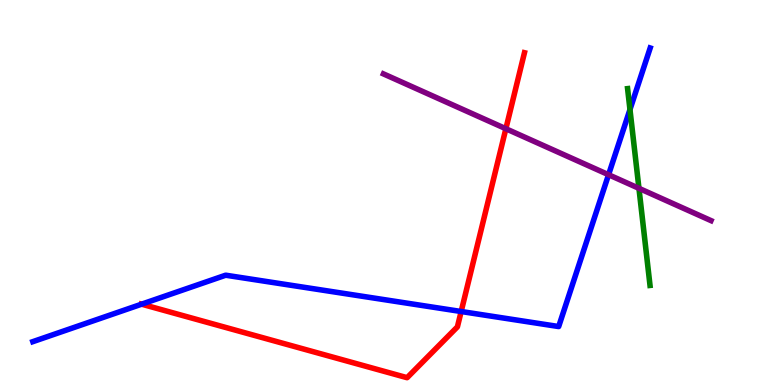[{'lines': ['blue', 'red'], 'intersections': [{'x': 1.83, 'y': 2.1}, {'x': 5.95, 'y': 1.91}]}, {'lines': ['green', 'red'], 'intersections': []}, {'lines': ['purple', 'red'], 'intersections': [{'x': 6.53, 'y': 6.66}]}, {'lines': ['blue', 'green'], 'intersections': [{'x': 8.13, 'y': 7.15}]}, {'lines': ['blue', 'purple'], 'intersections': [{'x': 7.85, 'y': 5.46}]}, {'lines': ['green', 'purple'], 'intersections': [{'x': 8.24, 'y': 5.11}]}]